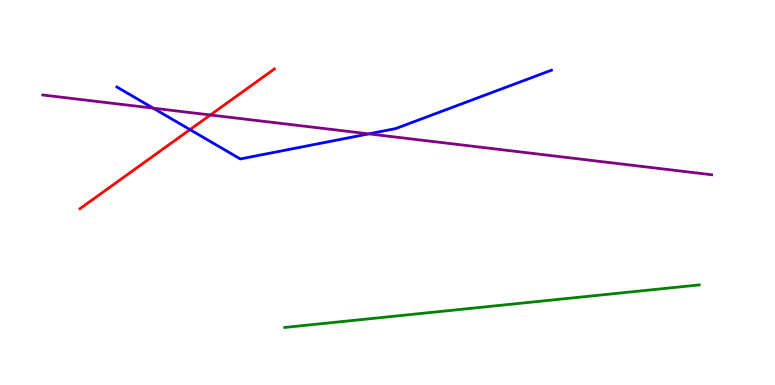[{'lines': ['blue', 'red'], 'intersections': [{'x': 2.45, 'y': 6.63}]}, {'lines': ['green', 'red'], 'intersections': []}, {'lines': ['purple', 'red'], 'intersections': [{'x': 2.71, 'y': 7.01}]}, {'lines': ['blue', 'green'], 'intersections': []}, {'lines': ['blue', 'purple'], 'intersections': [{'x': 1.98, 'y': 7.19}, {'x': 4.76, 'y': 6.52}]}, {'lines': ['green', 'purple'], 'intersections': []}]